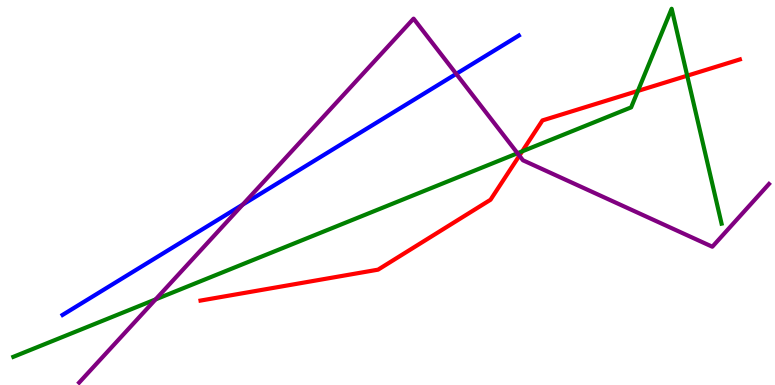[{'lines': ['blue', 'red'], 'intersections': []}, {'lines': ['green', 'red'], 'intersections': [{'x': 6.74, 'y': 6.07}, {'x': 8.23, 'y': 7.64}, {'x': 8.87, 'y': 8.03}]}, {'lines': ['purple', 'red'], 'intersections': [{'x': 6.7, 'y': 5.96}]}, {'lines': ['blue', 'green'], 'intersections': []}, {'lines': ['blue', 'purple'], 'intersections': [{'x': 3.13, 'y': 4.68}, {'x': 5.89, 'y': 8.08}]}, {'lines': ['green', 'purple'], 'intersections': [{'x': 2.01, 'y': 2.22}, {'x': 6.68, 'y': 6.02}]}]